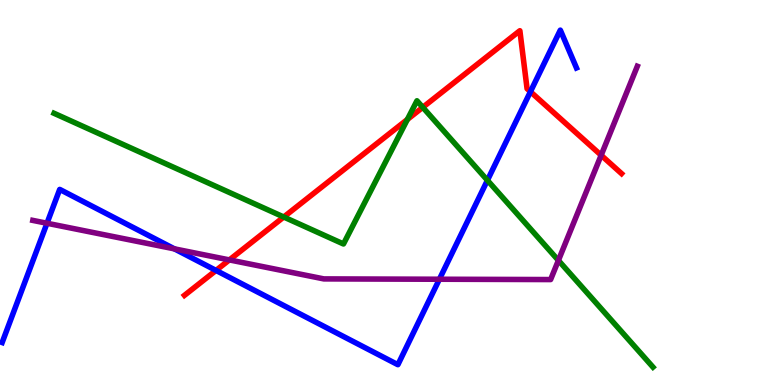[{'lines': ['blue', 'red'], 'intersections': [{'x': 2.79, 'y': 2.98}, {'x': 6.84, 'y': 7.62}]}, {'lines': ['green', 'red'], 'intersections': [{'x': 3.66, 'y': 4.36}, {'x': 5.26, 'y': 6.9}, {'x': 5.46, 'y': 7.21}]}, {'lines': ['purple', 'red'], 'intersections': [{'x': 2.96, 'y': 3.25}, {'x': 7.76, 'y': 5.97}]}, {'lines': ['blue', 'green'], 'intersections': [{'x': 6.29, 'y': 5.32}]}, {'lines': ['blue', 'purple'], 'intersections': [{'x': 0.606, 'y': 4.2}, {'x': 2.25, 'y': 3.54}, {'x': 5.67, 'y': 2.75}]}, {'lines': ['green', 'purple'], 'intersections': [{'x': 7.21, 'y': 3.24}]}]